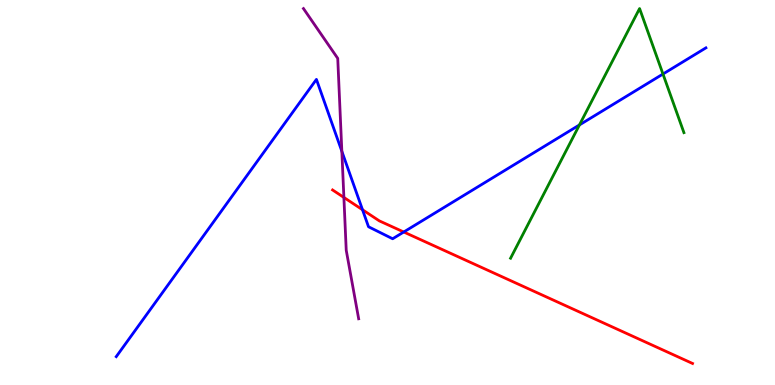[{'lines': ['blue', 'red'], 'intersections': [{'x': 4.68, 'y': 4.55}, {'x': 5.21, 'y': 3.97}]}, {'lines': ['green', 'red'], 'intersections': []}, {'lines': ['purple', 'red'], 'intersections': [{'x': 4.44, 'y': 4.87}]}, {'lines': ['blue', 'green'], 'intersections': [{'x': 7.48, 'y': 6.75}, {'x': 8.55, 'y': 8.08}]}, {'lines': ['blue', 'purple'], 'intersections': [{'x': 4.41, 'y': 6.07}]}, {'lines': ['green', 'purple'], 'intersections': []}]